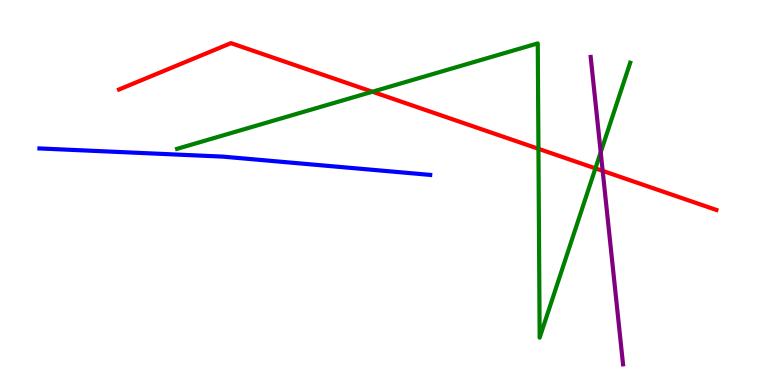[{'lines': ['blue', 'red'], 'intersections': []}, {'lines': ['green', 'red'], 'intersections': [{'x': 4.8, 'y': 7.62}, {'x': 6.95, 'y': 6.14}, {'x': 7.68, 'y': 5.63}]}, {'lines': ['purple', 'red'], 'intersections': [{'x': 7.78, 'y': 5.56}]}, {'lines': ['blue', 'green'], 'intersections': []}, {'lines': ['blue', 'purple'], 'intersections': []}, {'lines': ['green', 'purple'], 'intersections': [{'x': 7.75, 'y': 6.05}]}]